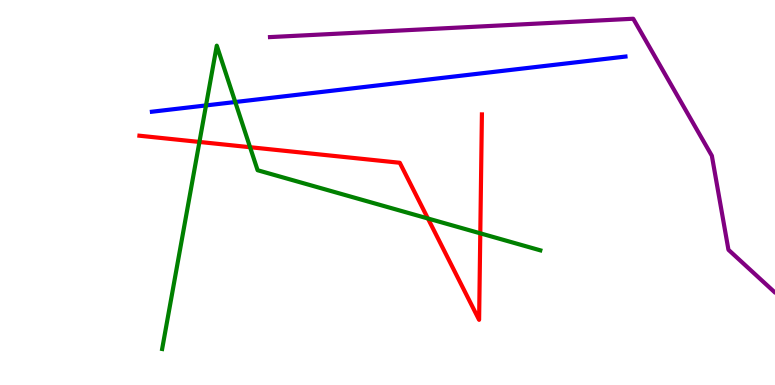[{'lines': ['blue', 'red'], 'intersections': []}, {'lines': ['green', 'red'], 'intersections': [{'x': 2.57, 'y': 6.31}, {'x': 3.23, 'y': 6.18}, {'x': 5.52, 'y': 4.32}, {'x': 6.2, 'y': 3.94}]}, {'lines': ['purple', 'red'], 'intersections': []}, {'lines': ['blue', 'green'], 'intersections': [{'x': 2.66, 'y': 7.26}, {'x': 3.04, 'y': 7.35}]}, {'lines': ['blue', 'purple'], 'intersections': []}, {'lines': ['green', 'purple'], 'intersections': []}]